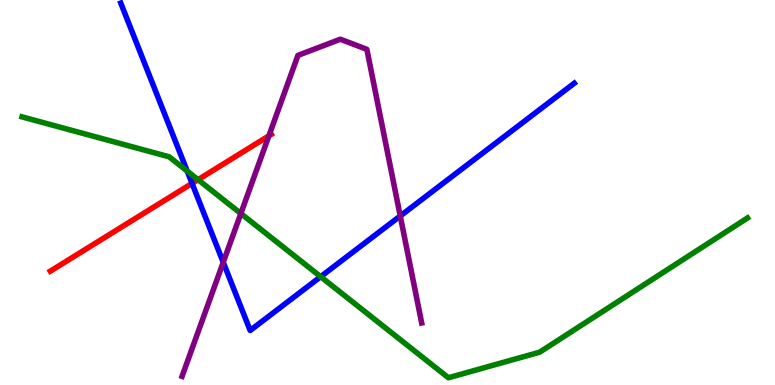[{'lines': ['blue', 'red'], 'intersections': [{'x': 2.48, 'y': 5.24}]}, {'lines': ['green', 'red'], 'intersections': [{'x': 2.56, 'y': 5.33}]}, {'lines': ['purple', 'red'], 'intersections': [{'x': 3.47, 'y': 6.47}]}, {'lines': ['blue', 'green'], 'intersections': [{'x': 2.42, 'y': 5.56}, {'x': 4.14, 'y': 2.81}]}, {'lines': ['blue', 'purple'], 'intersections': [{'x': 2.88, 'y': 3.19}, {'x': 5.16, 'y': 4.39}]}, {'lines': ['green', 'purple'], 'intersections': [{'x': 3.11, 'y': 4.45}]}]